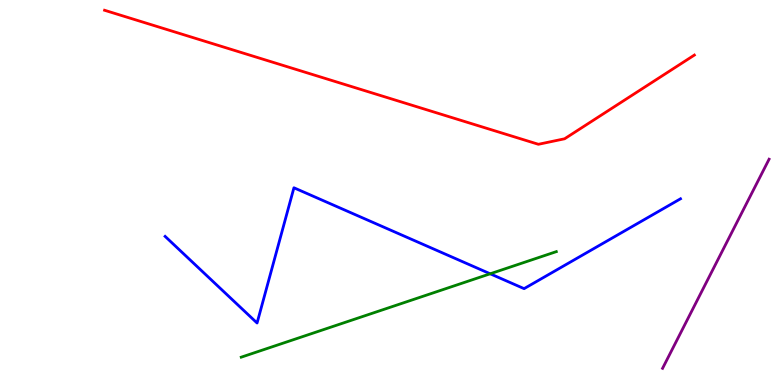[{'lines': ['blue', 'red'], 'intersections': []}, {'lines': ['green', 'red'], 'intersections': []}, {'lines': ['purple', 'red'], 'intersections': []}, {'lines': ['blue', 'green'], 'intersections': [{'x': 6.33, 'y': 2.89}]}, {'lines': ['blue', 'purple'], 'intersections': []}, {'lines': ['green', 'purple'], 'intersections': []}]